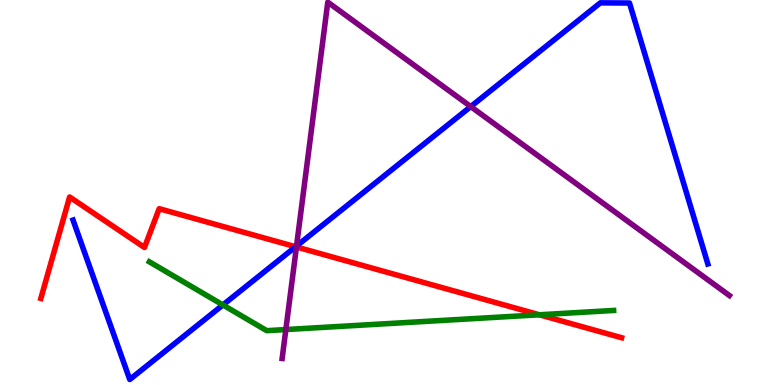[{'lines': ['blue', 'red'], 'intersections': [{'x': 3.81, 'y': 3.59}]}, {'lines': ['green', 'red'], 'intersections': [{'x': 6.96, 'y': 1.82}]}, {'lines': ['purple', 'red'], 'intersections': [{'x': 3.82, 'y': 3.58}]}, {'lines': ['blue', 'green'], 'intersections': [{'x': 2.88, 'y': 2.08}]}, {'lines': ['blue', 'purple'], 'intersections': [{'x': 3.83, 'y': 3.61}, {'x': 6.07, 'y': 7.23}]}, {'lines': ['green', 'purple'], 'intersections': [{'x': 3.69, 'y': 1.44}]}]